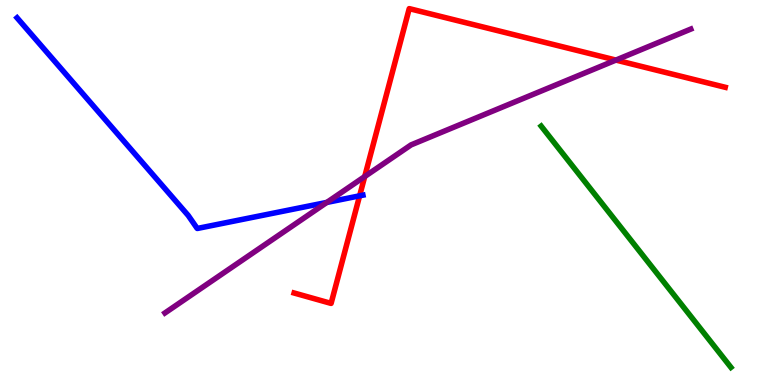[{'lines': ['blue', 'red'], 'intersections': [{'x': 4.64, 'y': 4.91}]}, {'lines': ['green', 'red'], 'intersections': []}, {'lines': ['purple', 'red'], 'intersections': [{'x': 4.71, 'y': 5.41}, {'x': 7.95, 'y': 8.44}]}, {'lines': ['blue', 'green'], 'intersections': []}, {'lines': ['blue', 'purple'], 'intersections': [{'x': 4.22, 'y': 4.74}]}, {'lines': ['green', 'purple'], 'intersections': []}]